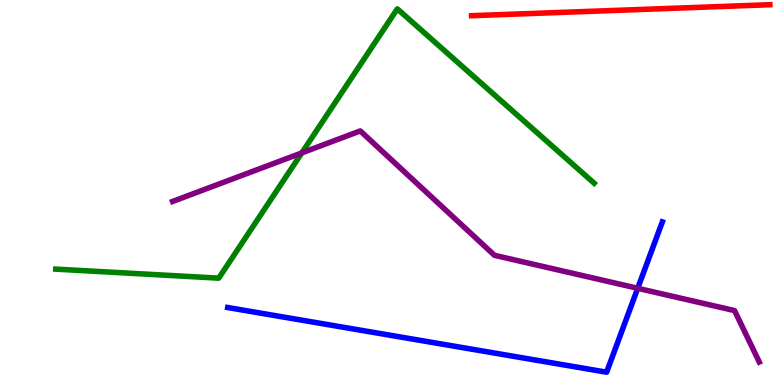[{'lines': ['blue', 'red'], 'intersections': []}, {'lines': ['green', 'red'], 'intersections': []}, {'lines': ['purple', 'red'], 'intersections': []}, {'lines': ['blue', 'green'], 'intersections': []}, {'lines': ['blue', 'purple'], 'intersections': [{'x': 8.23, 'y': 2.51}]}, {'lines': ['green', 'purple'], 'intersections': [{'x': 3.89, 'y': 6.03}]}]